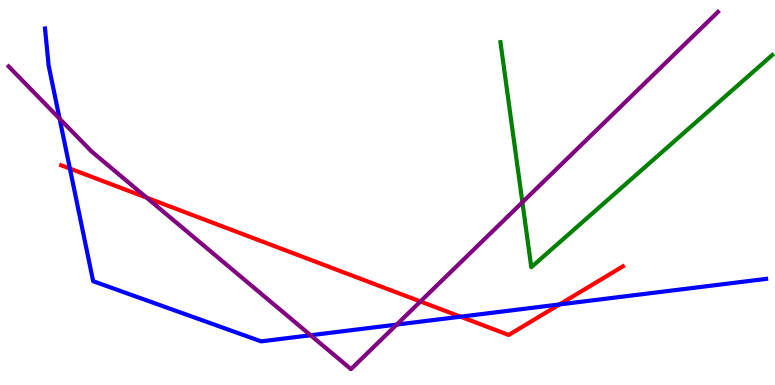[{'lines': ['blue', 'red'], 'intersections': [{'x': 0.902, 'y': 5.62}, {'x': 5.94, 'y': 1.77}, {'x': 7.22, 'y': 2.09}]}, {'lines': ['green', 'red'], 'intersections': []}, {'lines': ['purple', 'red'], 'intersections': [{'x': 1.89, 'y': 4.87}, {'x': 5.43, 'y': 2.17}]}, {'lines': ['blue', 'green'], 'intersections': []}, {'lines': ['blue', 'purple'], 'intersections': [{'x': 0.769, 'y': 6.92}, {'x': 4.01, 'y': 1.29}, {'x': 5.12, 'y': 1.57}]}, {'lines': ['green', 'purple'], 'intersections': [{'x': 6.74, 'y': 4.75}]}]